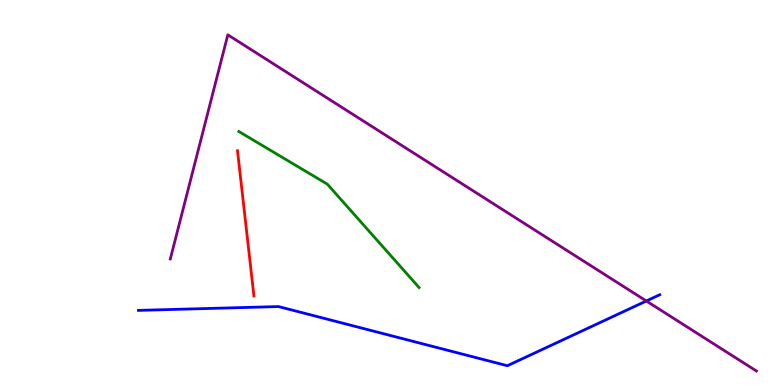[{'lines': ['blue', 'red'], 'intersections': []}, {'lines': ['green', 'red'], 'intersections': []}, {'lines': ['purple', 'red'], 'intersections': []}, {'lines': ['blue', 'green'], 'intersections': []}, {'lines': ['blue', 'purple'], 'intersections': [{'x': 8.34, 'y': 2.18}]}, {'lines': ['green', 'purple'], 'intersections': []}]